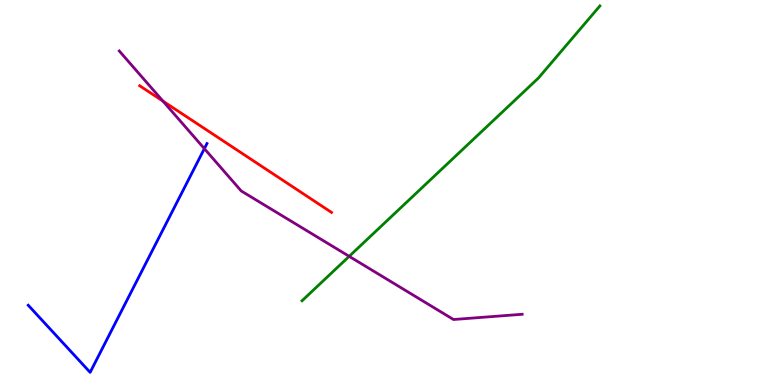[{'lines': ['blue', 'red'], 'intersections': []}, {'lines': ['green', 'red'], 'intersections': []}, {'lines': ['purple', 'red'], 'intersections': [{'x': 2.1, 'y': 7.37}]}, {'lines': ['blue', 'green'], 'intersections': []}, {'lines': ['blue', 'purple'], 'intersections': [{'x': 2.64, 'y': 6.14}]}, {'lines': ['green', 'purple'], 'intersections': [{'x': 4.51, 'y': 3.34}]}]